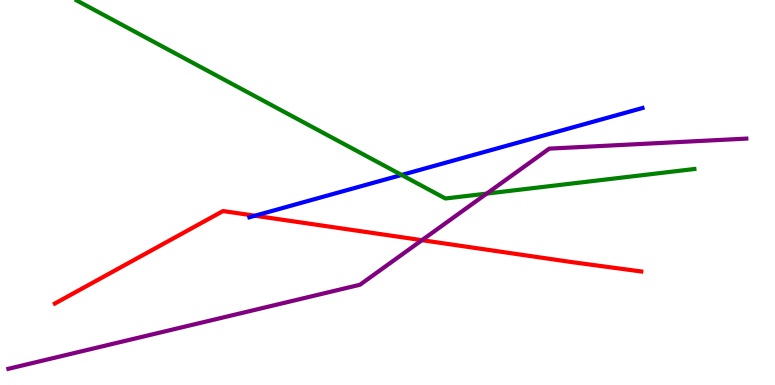[{'lines': ['blue', 'red'], 'intersections': [{'x': 3.29, 'y': 4.4}]}, {'lines': ['green', 'red'], 'intersections': []}, {'lines': ['purple', 'red'], 'intersections': [{'x': 5.44, 'y': 3.76}]}, {'lines': ['blue', 'green'], 'intersections': [{'x': 5.18, 'y': 5.46}]}, {'lines': ['blue', 'purple'], 'intersections': []}, {'lines': ['green', 'purple'], 'intersections': [{'x': 6.28, 'y': 4.97}]}]